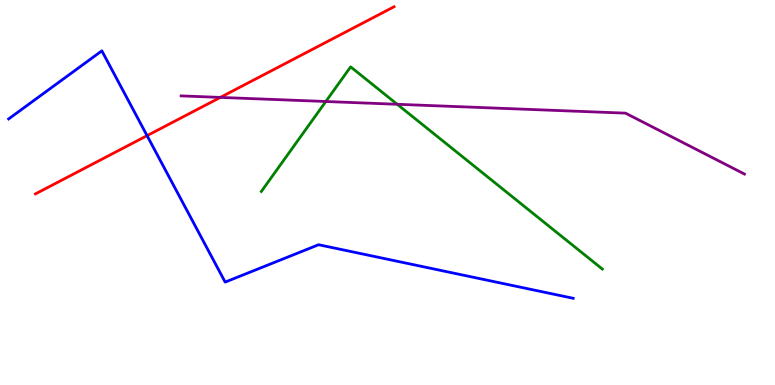[{'lines': ['blue', 'red'], 'intersections': [{'x': 1.9, 'y': 6.48}]}, {'lines': ['green', 'red'], 'intersections': []}, {'lines': ['purple', 'red'], 'intersections': [{'x': 2.84, 'y': 7.47}]}, {'lines': ['blue', 'green'], 'intersections': []}, {'lines': ['blue', 'purple'], 'intersections': []}, {'lines': ['green', 'purple'], 'intersections': [{'x': 4.2, 'y': 7.36}, {'x': 5.13, 'y': 7.29}]}]